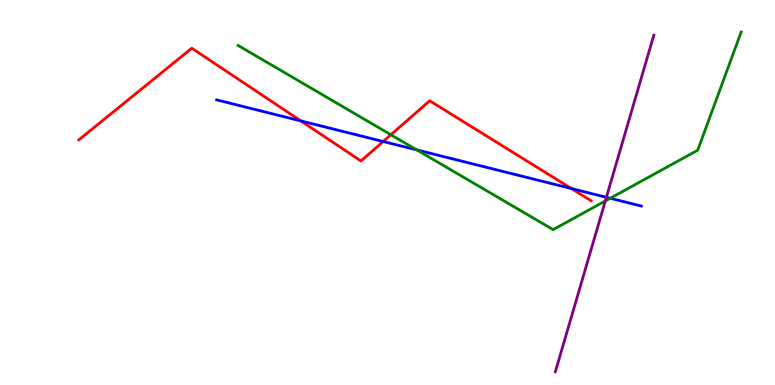[{'lines': ['blue', 'red'], 'intersections': [{'x': 3.88, 'y': 6.86}, {'x': 4.94, 'y': 6.32}, {'x': 7.37, 'y': 5.1}]}, {'lines': ['green', 'red'], 'intersections': [{'x': 5.04, 'y': 6.5}]}, {'lines': ['purple', 'red'], 'intersections': []}, {'lines': ['blue', 'green'], 'intersections': [{'x': 5.38, 'y': 6.11}, {'x': 7.87, 'y': 4.85}]}, {'lines': ['blue', 'purple'], 'intersections': [{'x': 7.82, 'y': 4.88}]}, {'lines': ['green', 'purple'], 'intersections': [{'x': 7.81, 'y': 4.78}]}]